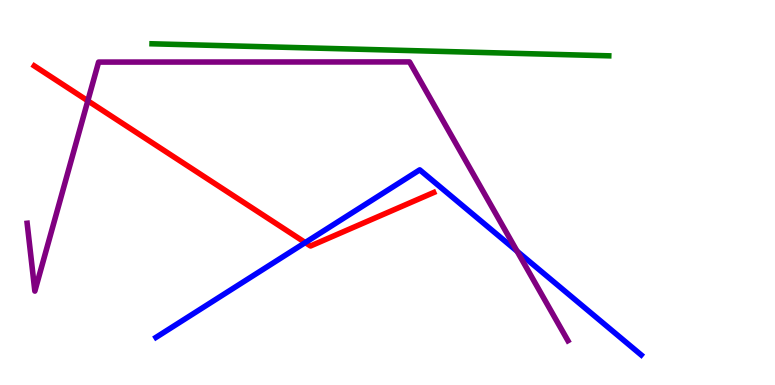[{'lines': ['blue', 'red'], 'intersections': [{'x': 3.94, 'y': 3.7}]}, {'lines': ['green', 'red'], 'intersections': []}, {'lines': ['purple', 'red'], 'intersections': [{'x': 1.13, 'y': 7.38}]}, {'lines': ['blue', 'green'], 'intersections': []}, {'lines': ['blue', 'purple'], 'intersections': [{'x': 6.67, 'y': 3.47}]}, {'lines': ['green', 'purple'], 'intersections': []}]